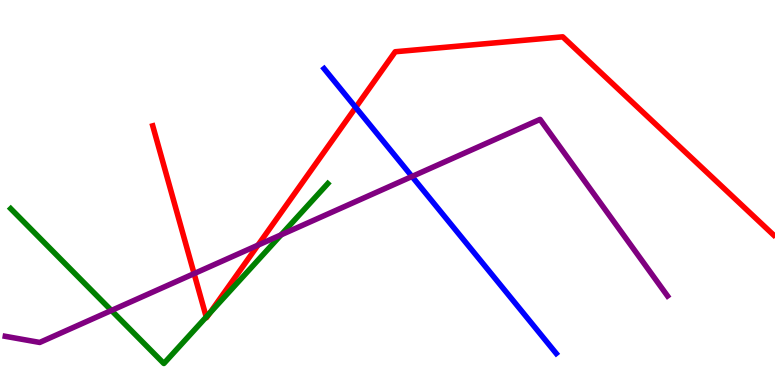[{'lines': ['blue', 'red'], 'intersections': [{'x': 4.59, 'y': 7.21}]}, {'lines': ['green', 'red'], 'intersections': [{'x': 2.66, 'y': 1.77}, {'x': 2.7, 'y': 1.86}]}, {'lines': ['purple', 'red'], 'intersections': [{'x': 2.5, 'y': 2.89}, {'x': 3.33, 'y': 3.63}]}, {'lines': ['blue', 'green'], 'intersections': []}, {'lines': ['blue', 'purple'], 'intersections': [{'x': 5.32, 'y': 5.42}]}, {'lines': ['green', 'purple'], 'intersections': [{'x': 1.44, 'y': 1.94}, {'x': 3.63, 'y': 3.9}]}]